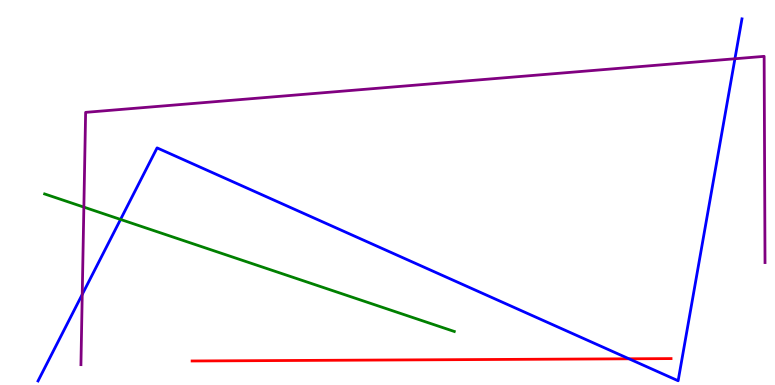[{'lines': ['blue', 'red'], 'intersections': [{'x': 8.12, 'y': 0.681}]}, {'lines': ['green', 'red'], 'intersections': []}, {'lines': ['purple', 'red'], 'intersections': []}, {'lines': ['blue', 'green'], 'intersections': [{'x': 1.56, 'y': 4.3}]}, {'lines': ['blue', 'purple'], 'intersections': [{'x': 1.06, 'y': 2.35}, {'x': 9.48, 'y': 8.47}]}, {'lines': ['green', 'purple'], 'intersections': [{'x': 1.08, 'y': 4.62}]}]